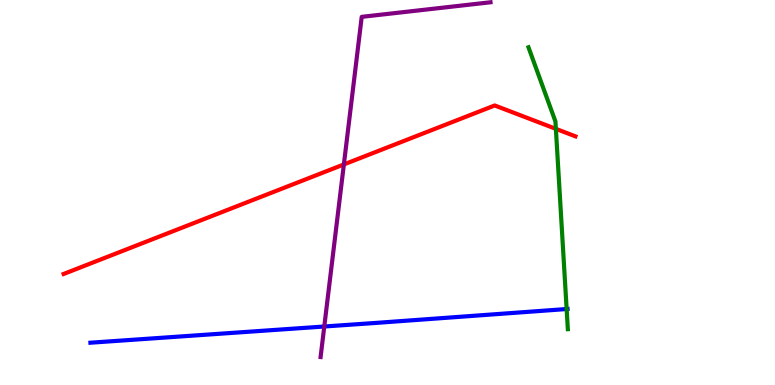[{'lines': ['blue', 'red'], 'intersections': []}, {'lines': ['green', 'red'], 'intersections': [{'x': 7.17, 'y': 6.65}]}, {'lines': ['purple', 'red'], 'intersections': [{'x': 4.44, 'y': 5.73}]}, {'lines': ['blue', 'green'], 'intersections': [{'x': 7.31, 'y': 1.97}]}, {'lines': ['blue', 'purple'], 'intersections': [{'x': 4.18, 'y': 1.52}]}, {'lines': ['green', 'purple'], 'intersections': []}]